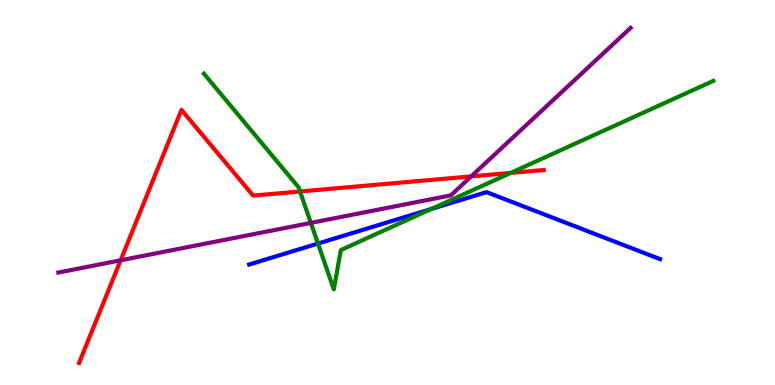[{'lines': ['blue', 'red'], 'intersections': []}, {'lines': ['green', 'red'], 'intersections': [{'x': 3.87, 'y': 5.03}, {'x': 6.59, 'y': 5.51}]}, {'lines': ['purple', 'red'], 'intersections': [{'x': 1.56, 'y': 3.24}, {'x': 6.08, 'y': 5.42}]}, {'lines': ['blue', 'green'], 'intersections': [{'x': 4.1, 'y': 3.67}, {'x': 5.56, 'y': 4.57}]}, {'lines': ['blue', 'purple'], 'intersections': []}, {'lines': ['green', 'purple'], 'intersections': [{'x': 4.01, 'y': 4.21}]}]